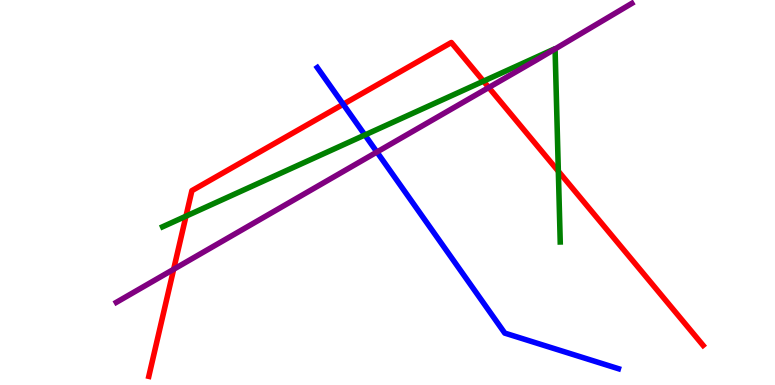[{'lines': ['blue', 'red'], 'intersections': [{'x': 4.43, 'y': 7.29}]}, {'lines': ['green', 'red'], 'intersections': [{'x': 2.4, 'y': 4.39}, {'x': 6.24, 'y': 7.89}, {'x': 7.2, 'y': 5.55}]}, {'lines': ['purple', 'red'], 'intersections': [{'x': 2.24, 'y': 3.01}, {'x': 6.31, 'y': 7.73}]}, {'lines': ['blue', 'green'], 'intersections': [{'x': 4.71, 'y': 6.49}]}, {'lines': ['blue', 'purple'], 'intersections': [{'x': 4.86, 'y': 6.05}]}, {'lines': ['green', 'purple'], 'intersections': [{'x': 7.16, 'y': 8.73}]}]